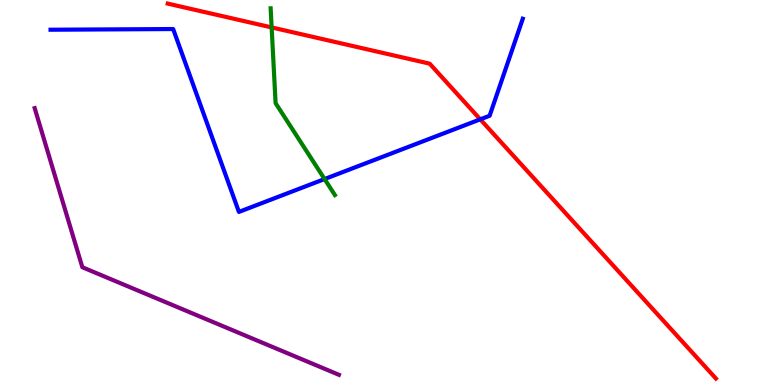[{'lines': ['blue', 'red'], 'intersections': [{'x': 6.2, 'y': 6.9}]}, {'lines': ['green', 'red'], 'intersections': [{'x': 3.51, 'y': 9.29}]}, {'lines': ['purple', 'red'], 'intersections': []}, {'lines': ['blue', 'green'], 'intersections': [{'x': 4.19, 'y': 5.35}]}, {'lines': ['blue', 'purple'], 'intersections': []}, {'lines': ['green', 'purple'], 'intersections': []}]